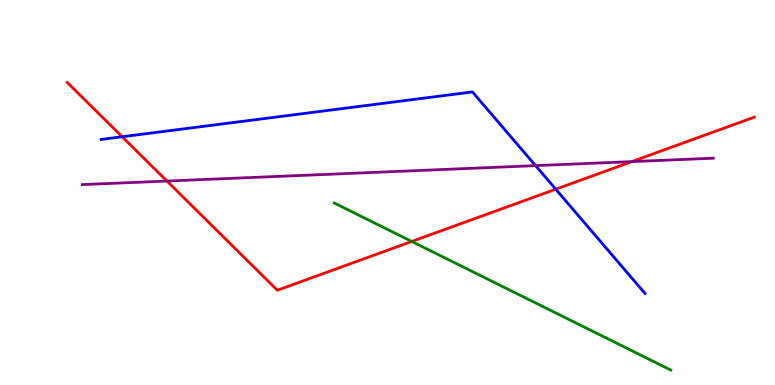[{'lines': ['blue', 'red'], 'intersections': [{'x': 1.58, 'y': 6.45}, {'x': 7.17, 'y': 5.09}]}, {'lines': ['green', 'red'], 'intersections': [{'x': 5.31, 'y': 3.73}]}, {'lines': ['purple', 'red'], 'intersections': [{'x': 2.15, 'y': 5.3}, {'x': 8.15, 'y': 5.8}]}, {'lines': ['blue', 'green'], 'intersections': []}, {'lines': ['blue', 'purple'], 'intersections': [{'x': 6.91, 'y': 5.7}]}, {'lines': ['green', 'purple'], 'intersections': []}]